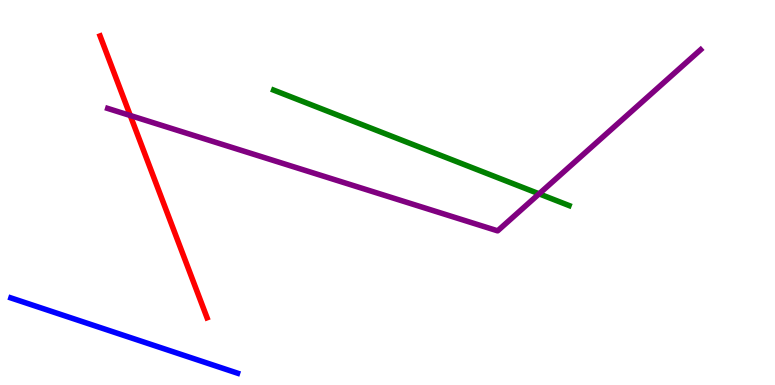[{'lines': ['blue', 'red'], 'intersections': []}, {'lines': ['green', 'red'], 'intersections': []}, {'lines': ['purple', 'red'], 'intersections': [{'x': 1.68, 'y': 7.0}]}, {'lines': ['blue', 'green'], 'intersections': []}, {'lines': ['blue', 'purple'], 'intersections': []}, {'lines': ['green', 'purple'], 'intersections': [{'x': 6.96, 'y': 4.97}]}]